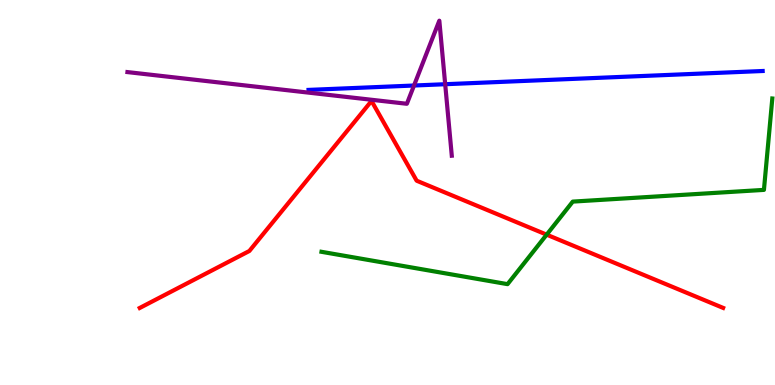[{'lines': ['blue', 'red'], 'intersections': []}, {'lines': ['green', 'red'], 'intersections': [{'x': 7.05, 'y': 3.9}]}, {'lines': ['purple', 'red'], 'intersections': []}, {'lines': ['blue', 'green'], 'intersections': []}, {'lines': ['blue', 'purple'], 'intersections': [{'x': 5.34, 'y': 7.78}, {'x': 5.74, 'y': 7.81}]}, {'lines': ['green', 'purple'], 'intersections': []}]